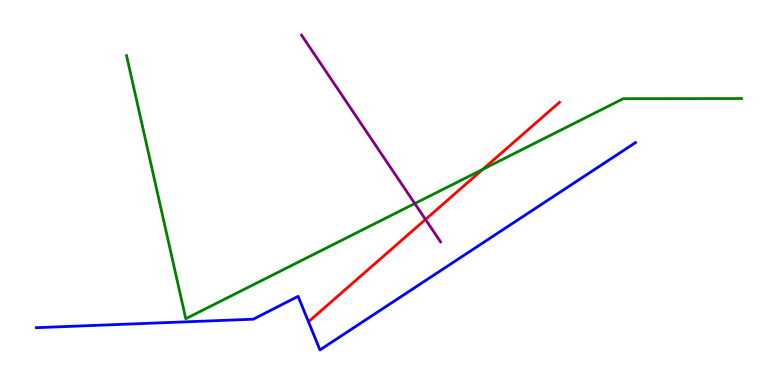[{'lines': ['blue', 'red'], 'intersections': []}, {'lines': ['green', 'red'], 'intersections': [{'x': 6.23, 'y': 5.6}]}, {'lines': ['purple', 'red'], 'intersections': [{'x': 5.49, 'y': 4.3}]}, {'lines': ['blue', 'green'], 'intersections': []}, {'lines': ['blue', 'purple'], 'intersections': []}, {'lines': ['green', 'purple'], 'intersections': [{'x': 5.35, 'y': 4.71}]}]